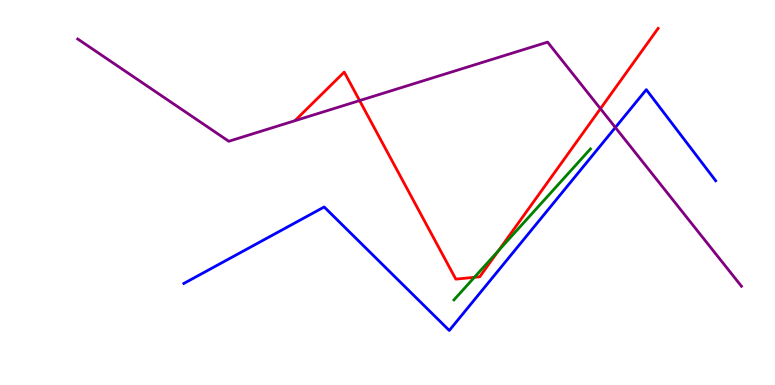[{'lines': ['blue', 'red'], 'intersections': []}, {'lines': ['green', 'red'], 'intersections': [{'x': 6.12, 'y': 2.8}, {'x': 6.43, 'y': 3.49}]}, {'lines': ['purple', 'red'], 'intersections': [{'x': 4.64, 'y': 7.39}, {'x': 7.75, 'y': 7.18}]}, {'lines': ['blue', 'green'], 'intersections': []}, {'lines': ['blue', 'purple'], 'intersections': [{'x': 7.94, 'y': 6.69}]}, {'lines': ['green', 'purple'], 'intersections': []}]